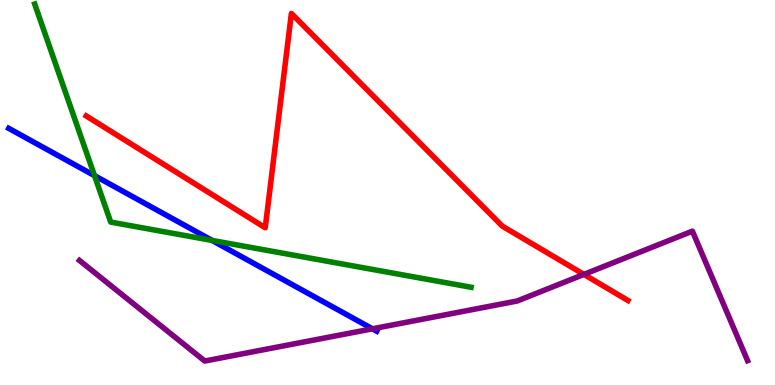[{'lines': ['blue', 'red'], 'intersections': []}, {'lines': ['green', 'red'], 'intersections': []}, {'lines': ['purple', 'red'], 'intersections': [{'x': 7.53, 'y': 2.87}]}, {'lines': ['blue', 'green'], 'intersections': [{'x': 1.22, 'y': 5.44}, {'x': 2.74, 'y': 3.76}]}, {'lines': ['blue', 'purple'], 'intersections': [{'x': 4.81, 'y': 1.46}]}, {'lines': ['green', 'purple'], 'intersections': []}]